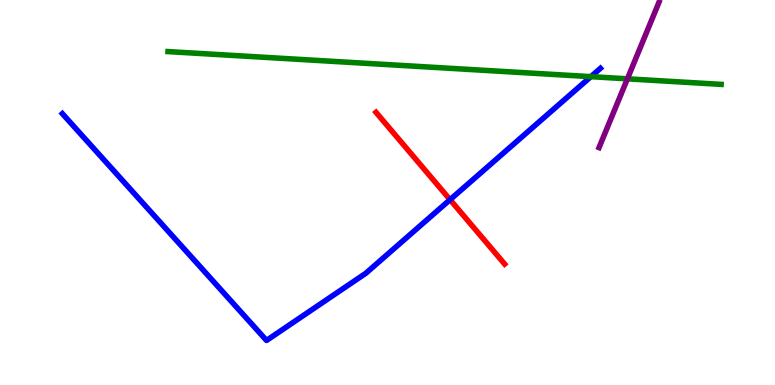[{'lines': ['blue', 'red'], 'intersections': [{'x': 5.81, 'y': 4.81}]}, {'lines': ['green', 'red'], 'intersections': []}, {'lines': ['purple', 'red'], 'intersections': []}, {'lines': ['blue', 'green'], 'intersections': [{'x': 7.62, 'y': 8.01}]}, {'lines': ['blue', 'purple'], 'intersections': []}, {'lines': ['green', 'purple'], 'intersections': [{'x': 8.1, 'y': 7.95}]}]